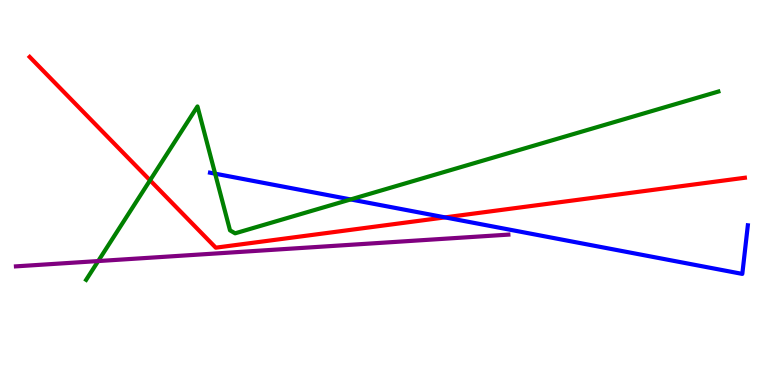[{'lines': ['blue', 'red'], 'intersections': [{'x': 5.74, 'y': 4.35}]}, {'lines': ['green', 'red'], 'intersections': [{'x': 1.94, 'y': 5.32}]}, {'lines': ['purple', 'red'], 'intersections': []}, {'lines': ['blue', 'green'], 'intersections': [{'x': 2.78, 'y': 5.49}, {'x': 4.52, 'y': 4.82}]}, {'lines': ['blue', 'purple'], 'intersections': []}, {'lines': ['green', 'purple'], 'intersections': [{'x': 1.27, 'y': 3.22}]}]